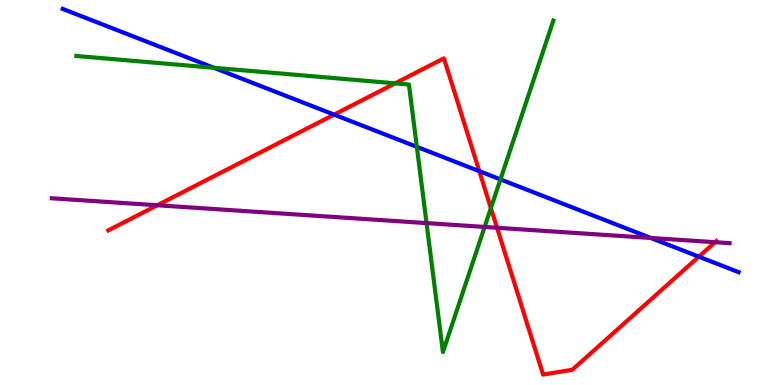[{'lines': ['blue', 'red'], 'intersections': [{'x': 4.31, 'y': 7.02}, {'x': 6.18, 'y': 5.55}, {'x': 9.02, 'y': 3.33}]}, {'lines': ['green', 'red'], 'intersections': [{'x': 5.1, 'y': 7.84}, {'x': 6.33, 'y': 4.59}]}, {'lines': ['purple', 'red'], 'intersections': [{'x': 2.03, 'y': 4.67}, {'x': 6.41, 'y': 4.08}, {'x': 9.23, 'y': 3.71}]}, {'lines': ['blue', 'green'], 'intersections': [{'x': 2.76, 'y': 8.24}, {'x': 5.38, 'y': 6.19}, {'x': 6.46, 'y': 5.34}]}, {'lines': ['blue', 'purple'], 'intersections': [{'x': 8.4, 'y': 3.82}]}, {'lines': ['green', 'purple'], 'intersections': [{'x': 5.5, 'y': 4.21}, {'x': 6.25, 'y': 4.11}]}]